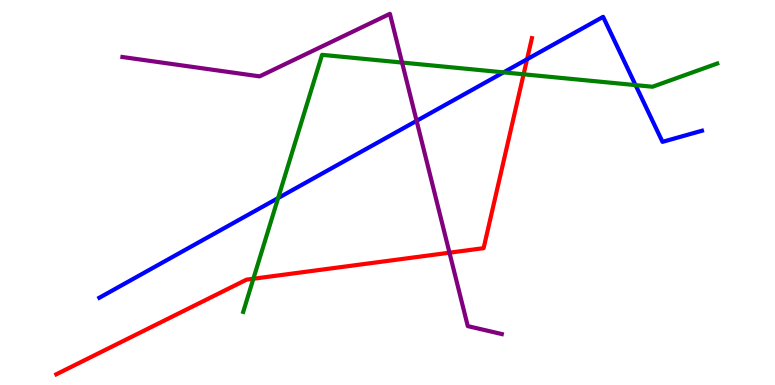[{'lines': ['blue', 'red'], 'intersections': [{'x': 6.8, 'y': 8.46}]}, {'lines': ['green', 'red'], 'intersections': [{'x': 3.27, 'y': 2.76}, {'x': 6.76, 'y': 8.07}]}, {'lines': ['purple', 'red'], 'intersections': [{'x': 5.8, 'y': 3.44}]}, {'lines': ['blue', 'green'], 'intersections': [{'x': 3.59, 'y': 4.86}, {'x': 6.5, 'y': 8.12}, {'x': 8.2, 'y': 7.79}]}, {'lines': ['blue', 'purple'], 'intersections': [{'x': 5.38, 'y': 6.86}]}, {'lines': ['green', 'purple'], 'intersections': [{'x': 5.19, 'y': 8.38}]}]